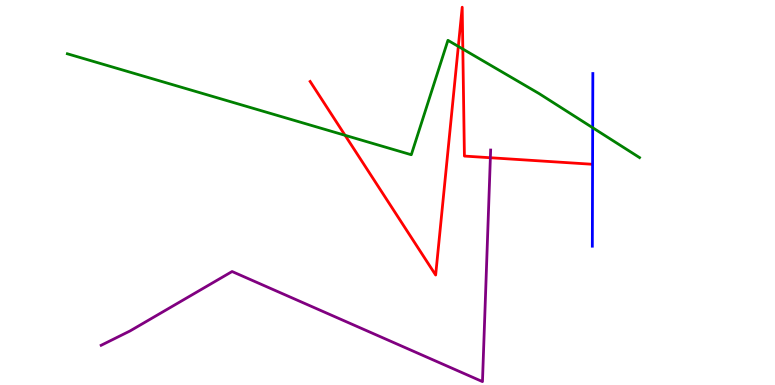[{'lines': ['blue', 'red'], 'intersections': []}, {'lines': ['green', 'red'], 'intersections': [{'x': 4.45, 'y': 6.49}, {'x': 5.91, 'y': 8.79}, {'x': 5.97, 'y': 8.73}]}, {'lines': ['purple', 'red'], 'intersections': [{'x': 6.33, 'y': 5.9}]}, {'lines': ['blue', 'green'], 'intersections': [{'x': 7.65, 'y': 6.68}]}, {'lines': ['blue', 'purple'], 'intersections': []}, {'lines': ['green', 'purple'], 'intersections': []}]